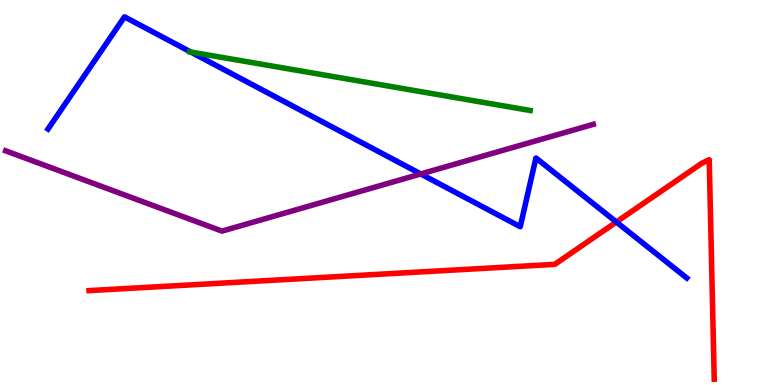[{'lines': ['blue', 'red'], 'intersections': [{'x': 7.95, 'y': 4.23}]}, {'lines': ['green', 'red'], 'intersections': []}, {'lines': ['purple', 'red'], 'intersections': []}, {'lines': ['blue', 'green'], 'intersections': [{'x': 2.46, 'y': 8.65}]}, {'lines': ['blue', 'purple'], 'intersections': [{'x': 5.43, 'y': 5.48}]}, {'lines': ['green', 'purple'], 'intersections': []}]